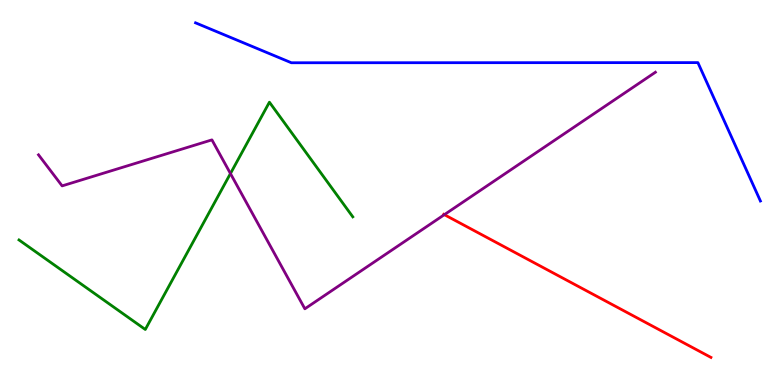[{'lines': ['blue', 'red'], 'intersections': []}, {'lines': ['green', 'red'], 'intersections': []}, {'lines': ['purple', 'red'], 'intersections': [{'x': 5.73, 'y': 4.42}]}, {'lines': ['blue', 'green'], 'intersections': []}, {'lines': ['blue', 'purple'], 'intersections': []}, {'lines': ['green', 'purple'], 'intersections': [{'x': 2.97, 'y': 5.49}]}]